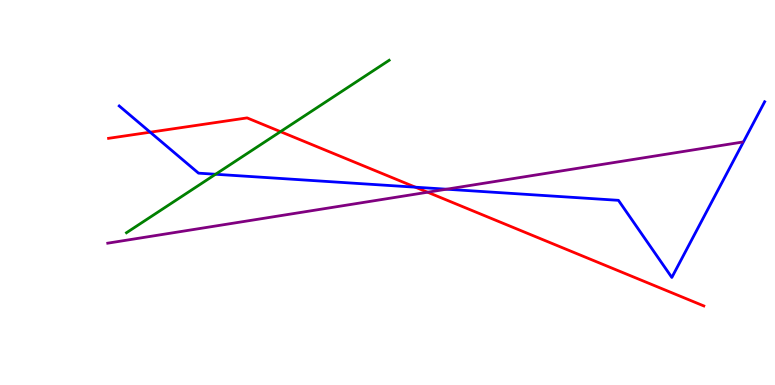[{'lines': ['blue', 'red'], 'intersections': [{'x': 1.94, 'y': 6.57}, {'x': 5.36, 'y': 5.14}]}, {'lines': ['green', 'red'], 'intersections': [{'x': 3.62, 'y': 6.58}]}, {'lines': ['purple', 'red'], 'intersections': [{'x': 5.52, 'y': 5.01}]}, {'lines': ['blue', 'green'], 'intersections': [{'x': 2.78, 'y': 5.47}]}, {'lines': ['blue', 'purple'], 'intersections': [{'x': 5.76, 'y': 5.09}]}, {'lines': ['green', 'purple'], 'intersections': []}]